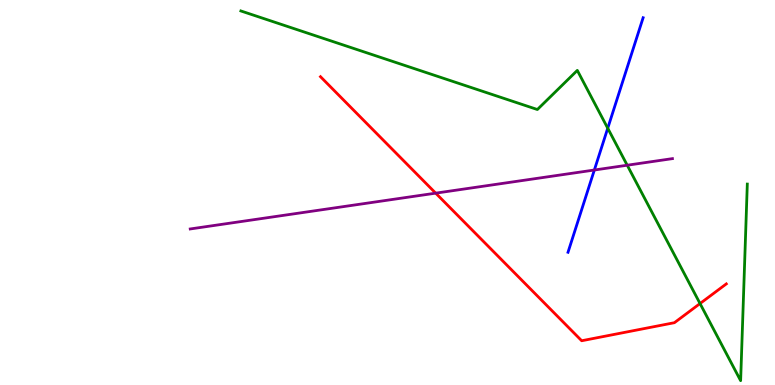[{'lines': ['blue', 'red'], 'intersections': []}, {'lines': ['green', 'red'], 'intersections': [{'x': 9.03, 'y': 2.12}]}, {'lines': ['purple', 'red'], 'intersections': [{'x': 5.62, 'y': 4.98}]}, {'lines': ['blue', 'green'], 'intersections': [{'x': 7.84, 'y': 6.67}]}, {'lines': ['blue', 'purple'], 'intersections': [{'x': 7.67, 'y': 5.58}]}, {'lines': ['green', 'purple'], 'intersections': [{'x': 8.09, 'y': 5.71}]}]